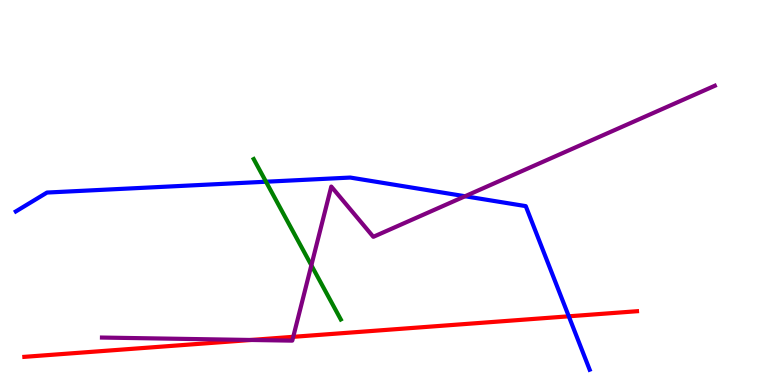[{'lines': ['blue', 'red'], 'intersections': [{'x': 7.34, 'y': 1.78}]}, {'lines': ['green', 'red'], 'intersections': []}, {'lines': ['purple', 'red'], 'intersections': [{'x': 3.24, 'y': 1.17}, {'x': 3.78, 'y': 1.25}]}, {'lines': ['blue', 'green'], 'intersections': [{'x': 3.43, 'y': 5.28}]}, {'lines': ['blue', 'purple'], 'intersections': [{'x': 6.0, 'y': 4.9}]}, {'lines': ['green', 'purple'], 'intersections': [{'x': 4.02, 'y': 3.11}]}]